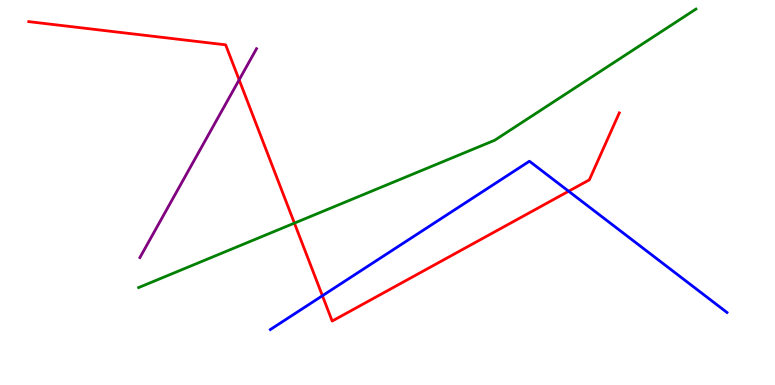[{'lines': ['blue', 'red'], 'intersections': [{'x': 4.16, 'y': 2.32}, {'x': 7.34, 'y': 5.03}]}, {'lines': ['green', 'red'], 'intersections': [{'x': 3.8, 'y': 4.2}]}, {'lines': ['purple', 'red'], 'intersections': [{'x': 3.09, 'y': 7.93}]}, {'lines': ['blue', 'green'], 'intersections': []}, {'lines': ['blue', 'purple'], 'intersections': []}, {'lines': ['green', 'purple'], 'intersections': []}]